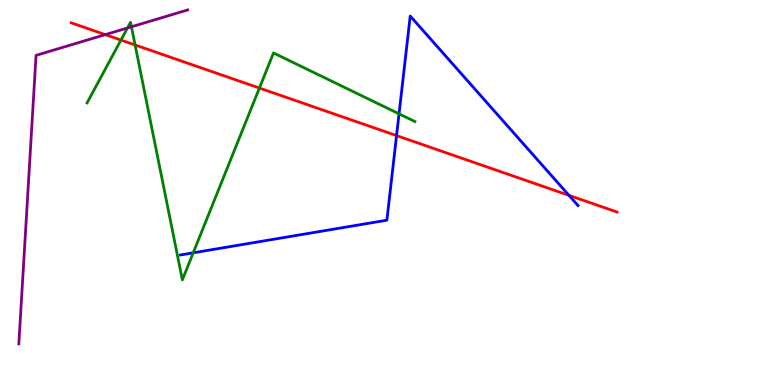[{'lines': ['blue', 'red'], 'intersections': [{'x': 5.12, 'y': 6.48}, {'x': 7.34, 'y': 4.93}]}, {'lines': ['green', 'red'], 'intersections': [{'x': 1.56, 'y': 8.96}, {'x': 1.74, 'y': 8.83}, {'x': 3.35, 'y': 7.71}]}, {'lines': ['purple', 'red'], 'intersections': [{'x': 1.36, 'y': 9.1}]}, {'lines': ['blue', 'green'], 'intersections': [{'x': 2.49, 'y': 3.43}, {'x': 5.15, 'y': 7.04}]}, {'lines': ['blue', 'purple'], 'intersections': []}, {'lines': ['green', 'purple'], 'intersections': [{'x': 1.64, 'y': 9.27}, {'x': 1.7, 'y': 9.3}]}]